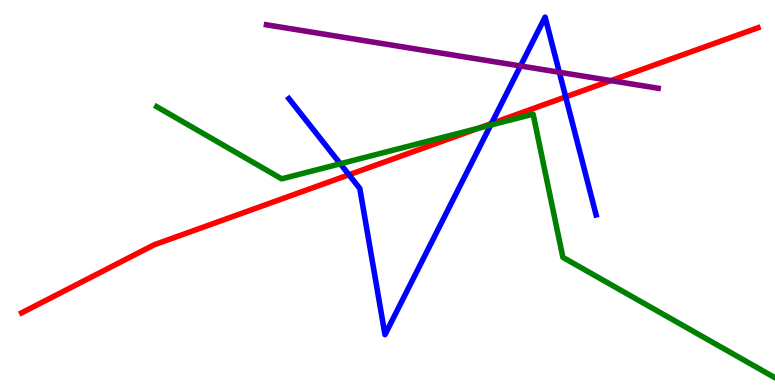[{'lines': ['blue', 'red'], 'intersections': [{'x': 4.5, 'y': 5.46}, {'x': 6.34, 'y': 6.79}, {'x': 7.3, 'y': 7.48}]}, {'lines': ['green', 'red'], 'intersections': [{'x': 6.18, 'y': 6.67}]}, {'lines': ['purple', 'red'], 'intersections': [{'x': 7.88, 'y': 7.91}]}, {'lines': ['blue', 'green'], 'intersections': [{'x': 4.39, 'y': 5.75}, {'x': 6.33, 'y': 6.75}]}, {'lines': ['blue', 'purple'], 'intersections': [{'x': 6.72, 'y': 8.29}, {'x': 7.22, 'y': 8.12}]}, {'lines': ['green', 'purple'], 'intersections': []}]